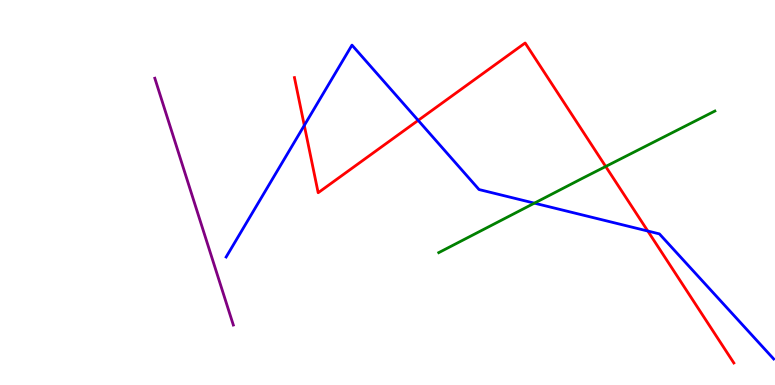[{'lines': ['blue', 'red'], 'intersections': [{'x': 3.93, 'y': 6.74}, {'x': 5.4, 'y': 6.87}, {'x': 8.36, 'y': 4.0}]}, {'lines': ['green', 'red'], 'intersections': [{'x': 7.82, 'y': 5.68}]}, {'lines': ['purple', 'red'], 'intersections': []}, {'lines': ['blue', 'green'], 'intersections': [{'x': 6.9, 'y': 4.72}]}, {'lines': ['blue', 'purple'], 'intersections': []}, {'lines': ['green', 'purple'], 'intersections': []}]